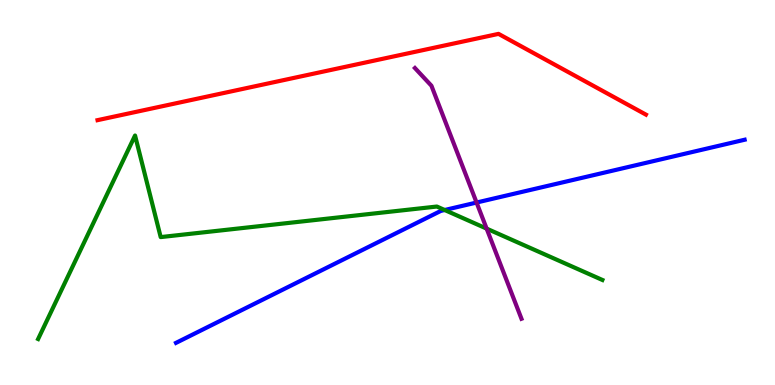[{'lines': ['blue', 'red'], 'intersections': []}, {'lines': ['green', 'red'], 'intersections': []}, {'lines': ['purple', 'red'], 'intersections': []}, {'lines': ['blue', 'green'], 'intersections': [{'x': 5.74, 'y': 4.55}]}, {'lines': ['blue', 'purple'], 'intersections': [{'x': 6.15, 'y': 4.74}]}, {'lines': ['green', 'purple'], 'intersections': [{'x': 6.28, 'y': 4.06}]}]